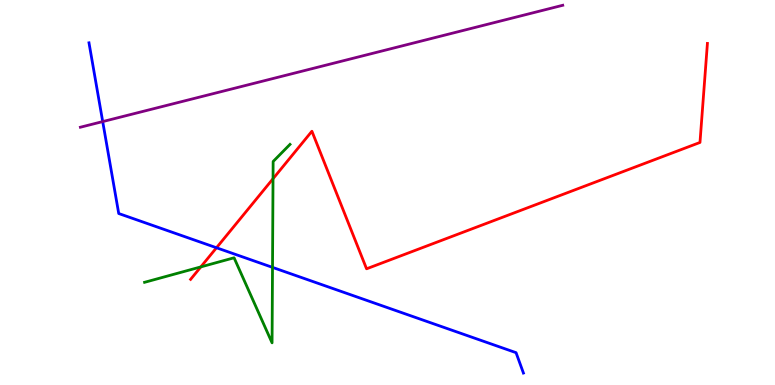[{'lines': ['blue', 'red'], 'intersections': [{'x': 2.79, 'y': 3.56}]}, {'lines': ['green', 'red'], 'intersections': [{'x': 2.59, 'y': 3.07}, {'x': 3.52, 'y': 5.36}]}, {'lines': ['purple', 'red'], 'intersections': []}, {'lines': ['blue', 'green'], 'intersections': [{'x': 3.52, 'y': 3.06}]}, {'lines': ['blue', 'purple'], 'intersections': [{'x': 1.33, 'y': 6.84}]}, {'lines': ['green', 'purple'], 'intersections': []}]